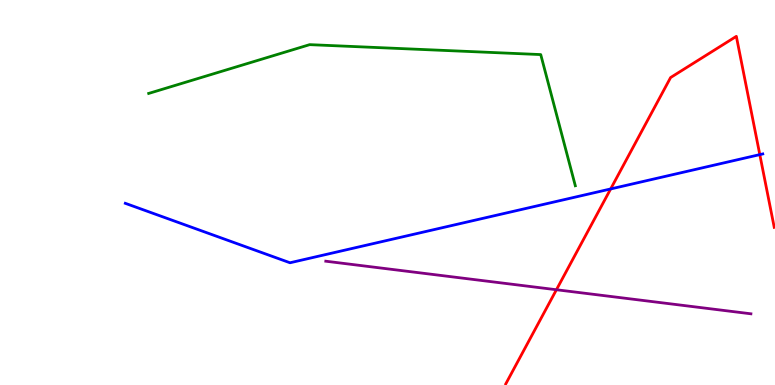[{'lines': ['blue', 'red'], 'intersections': [{'x': 7.88, 'y': 5.09}, {'x': 9.8, 'y': 5.98}]}, {'lines': ['green', 'red'], 'intersections': []}, {'lines': ['purple', 'red'], 'intersections': [{'x': 7.18, 'y': 2.47}]}, {'lines': ['blue', 'green'], 'intersections': []}, {'lines': ['blue', 'purple'], 'intersections': []}, {'lines': ['green', 'purple'], 'intersections': []}]